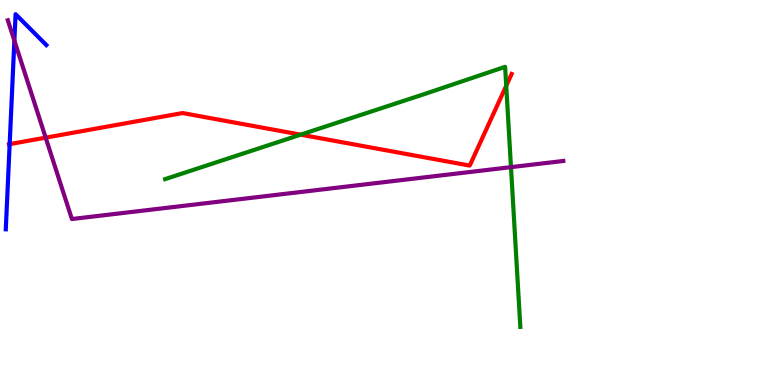[{'lines': ['blue', 'red'], 'intersections': [{'x': 0.125, 'y': 6.26}]}, {'lines': ['green', 'red'], 'intersections': [{'x': 3.88, 'y': 6.5}, {'x': 6.53, 'y': 7.77}]}, {'lines': ['purple', 'red'], 'intersections': [{'x': 0.589, 'y': 6.42}]}, {'lines': ['blue', 'green'], 'intersections': []}, {'lines': ['blue', 'purple'], 'intersections': [{'x': 0.185, 'y': 8.95}]}, {'lines': ['green', 'purple'], 'intersections': [{'x': 6.59, 'y': 5.66}]}]